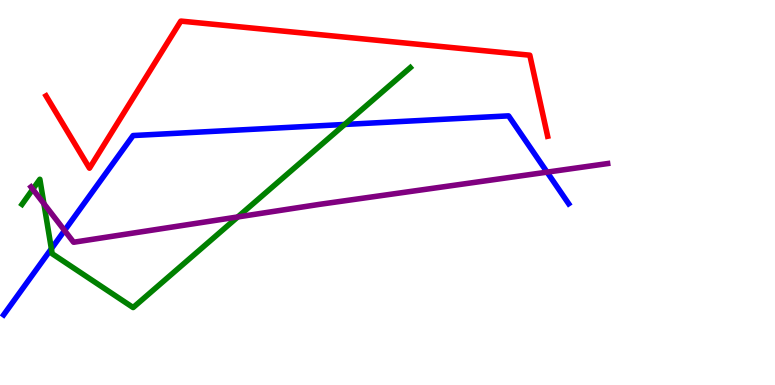[{'lines': ['blue', 'red'], 'intersections': []}, {'lines': ['green', 'red'], 'intersections': []}, {'lines': ['purple', 'red'], 'intersections': []}, {'lines': ['blue', 'green'], 'intersections': [{'x': 0.663, 'y': 3.54}, {'x': 4.45, 'y': 6.77}]}, {'lines': ['blue', 'purple'], 'intersections': [{'x': 0.833, 'y': 4.01}, {'x': 7.06, 'y': 5.53}]}, {'lines': ['green', 'purple'], 'intersections': [{'x': 0.423, 'y': 5.09}, {'x': 0.566, 'y': 4.71}, {'x': 3.07, 'y': 4.37}]}]